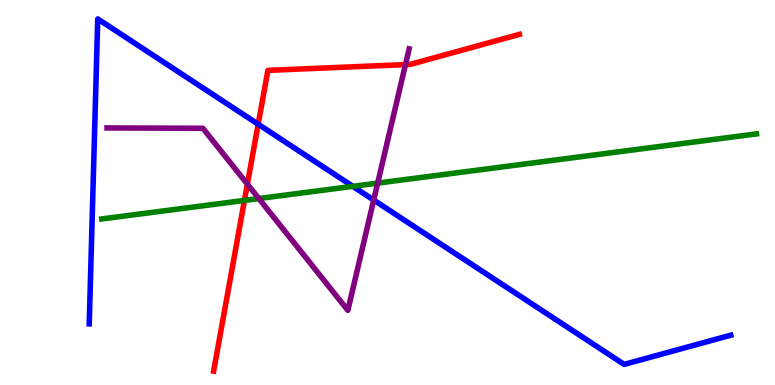[{'lines': ['blue', 'red'], 'intersections': [{'x': 3.33, 'y': 6.77}]}, {'lines': ['green', 'red'], 'intersections': [{'x': 3.15, 'y': 4.79}]}, {'lines': ['purple', 'red'], 'intersections': [{'x': 3.19, 'y': 5.22}, {'x': 5.23, 'y': 8.32}]}, {'lines': ['blue', 'green'], 'intersections': [{'x': 4.55, 'y': 5.16}]}, {'lines': ['blue', 'purple'], 'intersections': [{'x': 4.82, 'y': 4.8}]}, {'lines': ['green', 'purple'], 'intersections': [{'x': 3.34, 'y': 4.84}, {'x': 4.87, 'y': 5.24}]}]